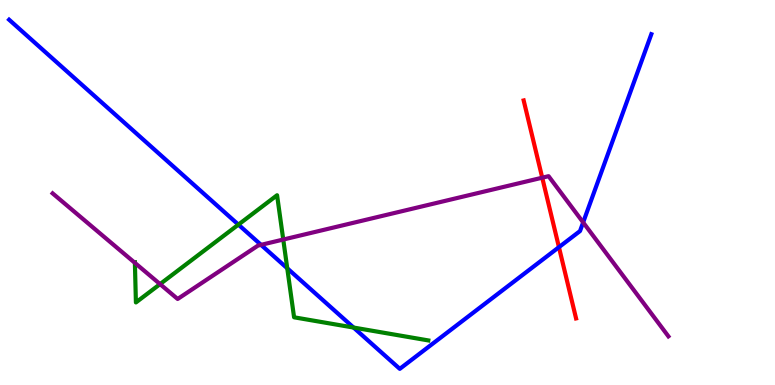[{'lines': ['blue', 'red'], 'intersections': [{'x': 7.21, 'y': 3.58}]}, {'lines': ['green', 'red'], 'intersections': []}, {'lines': ['purple', 'red'], 'intersections': [{'x': 7.0, 'y': 5.38}]}, {'lines': ['blue', 'green'], 'intersections': [{'x': 3.08, 'y': 4.17}, {'x': 3.71, 'y': 3.03}, {'x': 4.56, 'y': 1.49}]}, {'lines': ['blue', 'purple'], 'intersections': [{'x': 3.37, 'y': 3.64}, {'x': 7.52, 'y': 4.22}]}, {'lines': ['green', 'purple'], 'intersections': [{'x': 1.74, 'y': 3.17}, {'x': 2.07, 'y': 2.62}, {'x': 3.65, 'y': 3.78}]}]